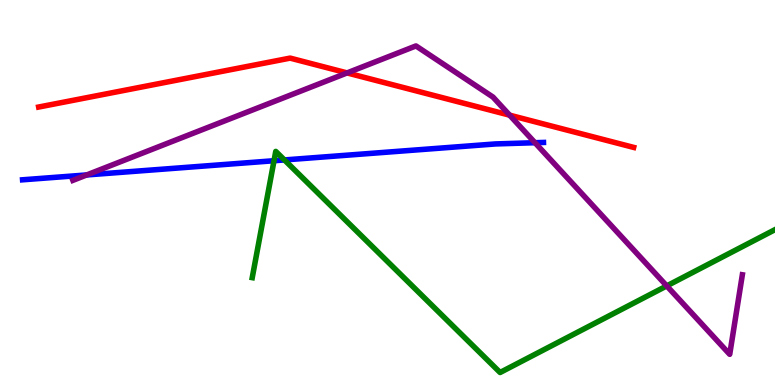[{'lines': ['blue', 'red'], 'intersections': []}, {'lines': ['green', 'red'], 'intersections': []}, {'lines': ['purple', 'red'], 'intersections': [{'x': 4.48, 'y': 8.11}, {'x': 6.58, 'y': 7.01}]}, {'lines': ['blue', 'green'], 'intersections': [{'x': 3.54, 'y': 5.83}, {'x': 3.67, 'y': 5.85}]}, {'lines': ['blue', 'purple'], 'intersections': [{'x': 1.12, 'y': 5.46}, {'x': 6.9, 'y': 6.29}]}, {'lines': ['green', 'purple'], 'intersections': [{'x': 8.6, 'y': 2.57}]}]